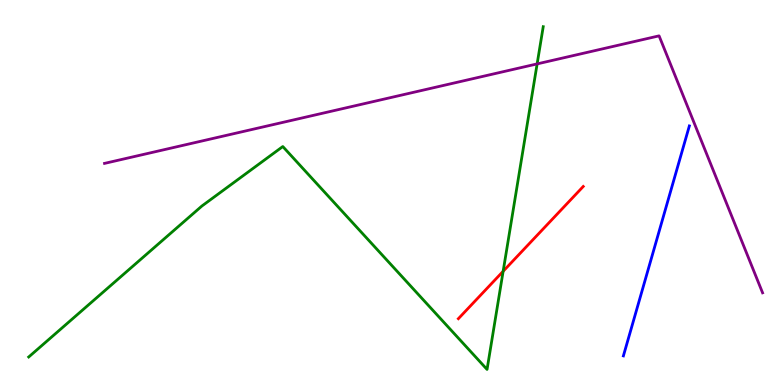[{'lines': ['blue', 'red'], 'intersections': []}, {'lines': ['green', 'red'], 'intersections': [{'x': 6.49, 'y': 2.95}]}, {'lines': ['purple', 'red'], 'intersections': []}, {'lines': ['blue', 'green'], 'intersections': []}, {'lines': ['blue', 'purple'], 'intersections': []}, {'lines': ['green', 'purple'], 'intersections': [{'x': 6.93, 'y': 8.34}]}]